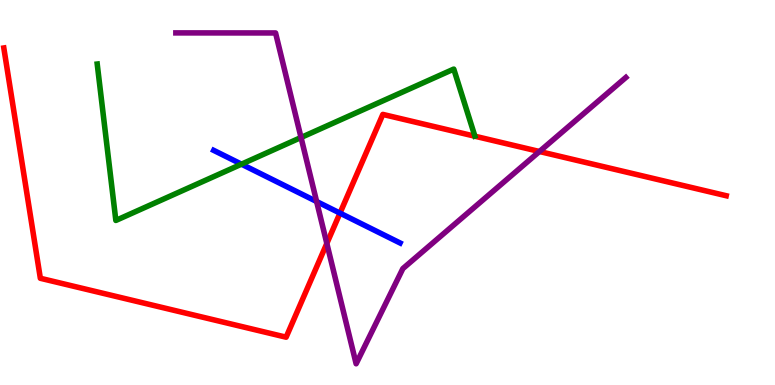[{'lines': ['blue', 'red'], 'intersections': [{'x': 4.39, 'y': 4.46}]}, {'lines': ['green', 'red'], 'intersections': []}, {'lines': ['purple', 'red'], 'intersections': [{'x': 4.22, 'y': 3.68}, {'x': 6.96, 'y': 6.06}]}, {'lines': ['blue', 'green'], 'intersections': [{'x': 3.12, 'y': 5.74}]}, {'lines': ['blue', 'purple'], 'intersections': [{'x': 4.09, 'y': 4.77}]}, {'lines': ['green', 'purple'], 'intersections': [{'x': 3.88, 'y': 6.43}]}]